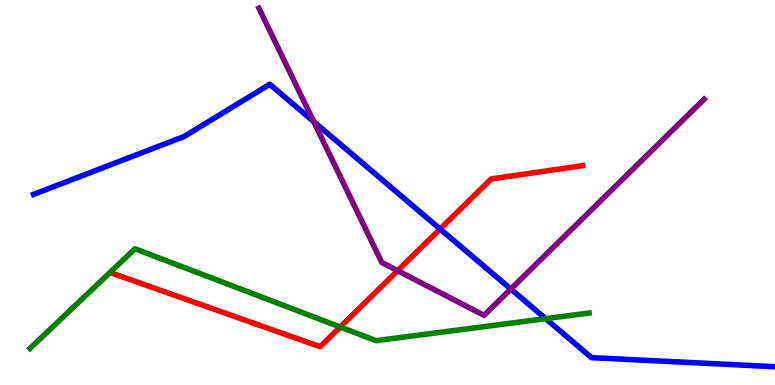[{'lines': ['blue', 'red'], 'intersections': [{'x': 5.68, 'y': 4.05}]}, {'lines': ['green', 'red'], 'intersections': [{'x': 4.39, 'y': 1.51}]}, {'lines': ['purple', 'red'], 'intersections': [{'x': 5.13, 'y': 2.97}]}, {'lines': ['blue', 'green'], 'intersections': [{'x': 7.04, 'y': 1.72}]}, {'lines': ['blue', 'purple'], 'intersections': [{'x': 4.05, 'y': 6.84}, {'x': 6.59, 'y': 2.49}]}, {'lines': ['green', 'purple'], 'intersections': []}]